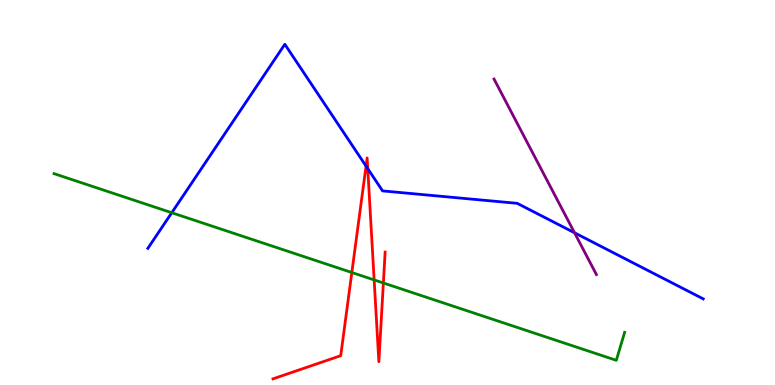[{'lines': ['blue', 'red'], 'intersections': [{'x': 4.72, 'y': 5.69}, {'x': 4.75, 'y': 5.62}]}, {'lines': ['green', 'red'], 'intersections': [{'x': 4.54, 'y': 2.92}, {'x': 4.83, 'y': 2.73}, {'x': 4.95, 'y': 2.65}]}, {'lines': ['purple', 'red'], 'intersections': []}, {'lines': ['blue', 'green'], 'intersections': [{'x': 2.22, 'y': 4.47}]}, {'lines': ['blue', 'purple'], 'intersections': [{'x': 7.41, 'y': 3.95}]}, {'lines': ['green', 'purple'], 'intersections': []}]